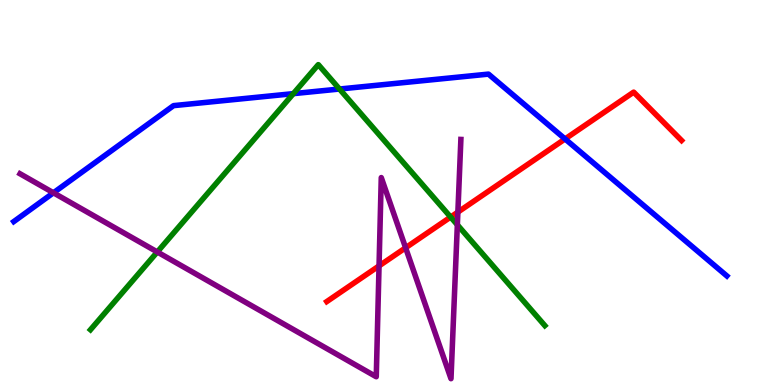[{'lines': ['blue', 'red'], 'intersections': [{'x': 7.29, 'y': 6.39}]}, {'lines': ['green', 'red'], 'intersections': [{'x': 5.81, 'y': 4.36}]}, {'lines': ['purple', 'red'], 'intersections': [{'x': 4.89, 'y': 3.09}, {'x': 5.23, 'y': 3.56}, {'x': 5.91, 'y': 4.49}]}, {'lines': ['blue', 'green'], 'intersections': [{'x': 3.79, 'y': 7.57}, {'x': 4.38, 'y': 7.69}]}, {'lines': ['blue', 'purple'], 'intersections': [{'x': 0.689, 'y': 4.99}]}, {'lines': ['green', 'purple'], 'intersections': [{'x': 2.03, 'y': 3.46}, {'x': 5.9, 'y': 4.16}]}]